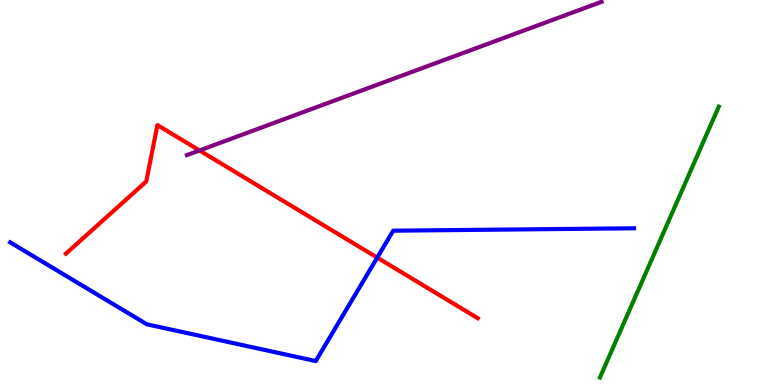[{'lines': ['blue', 'red'], 'intersections': [{'x': 4.87, 'y': 3.31}]}, {'lines': ['green', 'red'], 'intersections': []}, {'lines': ['purple', 'red'], 'intersections': [{'x': 2.57, 'y': 6.09}]}, {'lines': ['blue', 'green'], 'intersections': []}, {'lines': ['blue', 'purple'], 'intersections': []}, {'lines': ['green', 'purple'], 'intersections': []}]